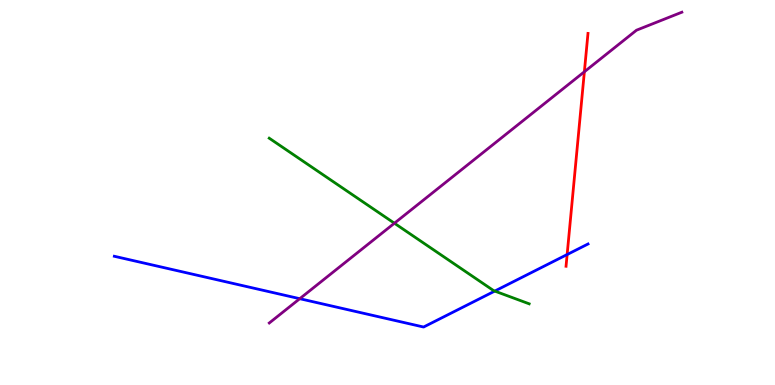[{'lines': ['blue', 'red'], 'intersections': [{'x': 7.32, 'y': 3.39}]}, {'lines': ['green', 'red'], 'intersections': []}, {'lines': ['purple', 'red'], 'intersections': [{'x': 7.54, 'y': 8.14}]}, {'lines': ['blue', 'green'], 'intersections': [{'x': 6.38, 'y': 2.44}]}, {'lines': ['blue', 'purple'], 'intersections': [{'x': 3.87, 'y': 2.24}]}, {'lines': ['green', 'purple'], 'intersections': [{'x': 5.09, 'y': 4.2}]}]